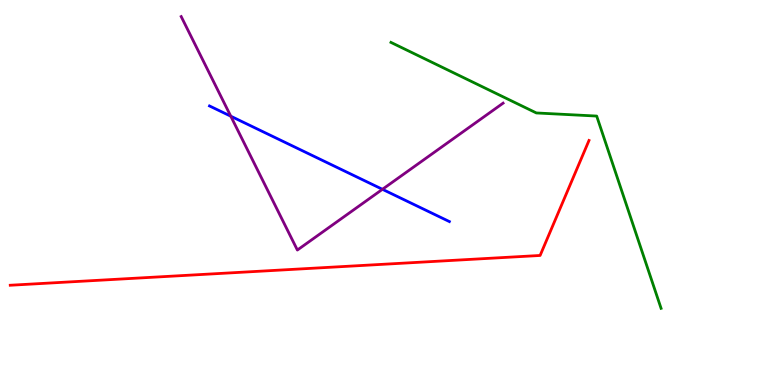[{'lines': ['blue', 'red'], 'intersections': []}, {'lines': ['green', 'red'], 'intersections': []}, {'lines': ['purple', 'red'], 'intersections': []}, {'lines': ['blue', 'green'], 'intersections': []}, {'lines': ['blue', 'purple'], 'intersections': [{'x': 2.98, 'y': 6.98}, {'x': 4.93, 'y': 5.08}]}, {'lines': ['green', 'purple'], 'intersections': []}]